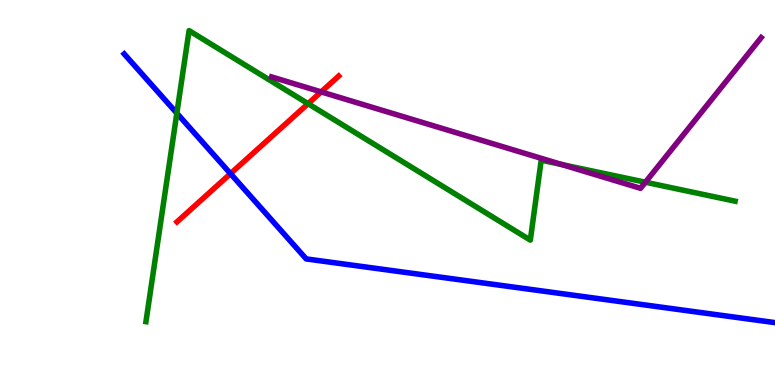[{'lines': ['blue', 'red'], 'intersections': [{'x': 2.97, 'y': 5.49}]}, {'lines': ['green', 'red'], 'intersections': [{'x': 3.98, 'y': 7.31}]}, {'lines': ['purple', 'red'], 'intersections': [{'x': 4.14, 'y': 7.61}]}, {'lines': ['blue', 'green'], 'intersections': [{'x': 2.28, 'y': 7.06}]}, {'lines': ['blue', 'purple'], 'intersections': []}, {'lines': ['green', 'purple'], 'intersections': [{'x': 7.25, 'y': 5.73}, {'x': 8.33, 'y': 5.27}]}]